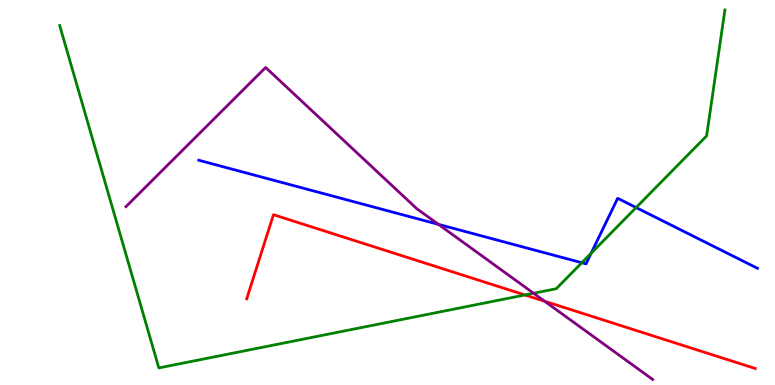[{'lines': ['blue', 'red'], 'intersections': []}, {'lines': ['green', 'red'], 'intersections': [{'x': 6.77, 'y': 2.34}]}, {'lines': ['purple', 'red'], 'intersections': [{'x': 7.03, 'y': 2.17}]}, {'lines': ['blue', 'green'], 'intersections': [{'x': 7.51, 'y': 3.18}, {'x': 7.63, 'y': 3.42}, {'x': 8.21, 'y': 4.61}]}, {'lines': ['blue', 'purple'], 'intersections': [{'x': 5.66, 'y': 4.17}]}, {'lines': ['green', 'purple'], 'intersections': [{'x': 6.88, 'y': 2.38}]}]